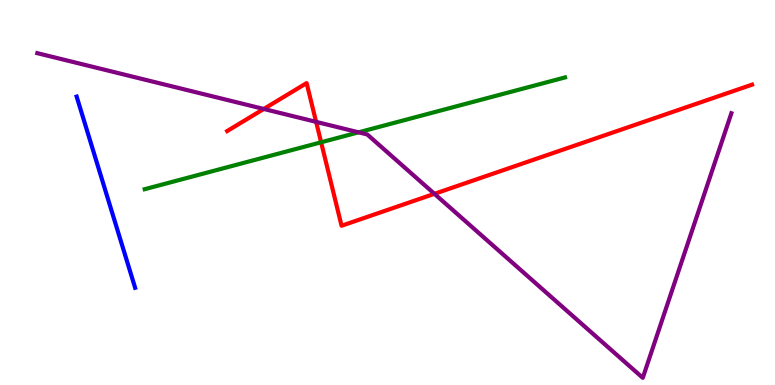[{'lines': ['blue', 'red'], 'intersections': []}, {'lines': ['green', 'red'], 'intersections': [{'x': 4.14, 'y': 6.3}]}, {'lines': ['purple', 'red'], 'intersections': [{'x': 3.4, 'y': 7.17}, {'x': 4.08, 'y': 6.83}, {'x': 5.61, 'y': 4.97}]}, {'lines': ['blue', 'green'], 'intersections': []}, {'lines': ['blue', 'purple'], 'intersections': []}, {'lines': ['green', 'purple'], 'intersections': [{'x': 4.63, 'y': 6.56}]}]